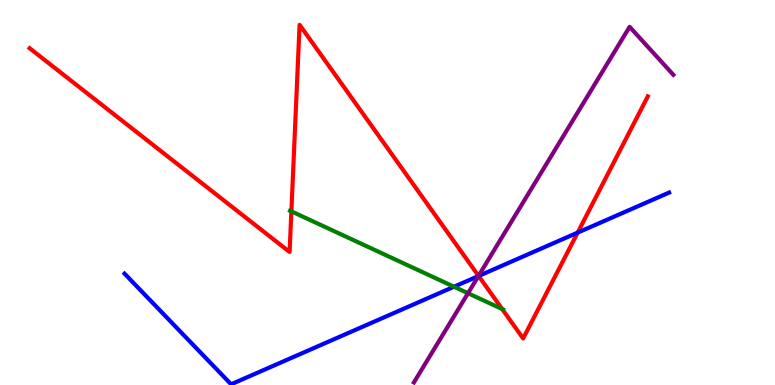[{'lines': ['blue', 'red'], 'intersections': [{'x': 6.18, 'y': 2.83}, {'x': 7.45, 'y': 3.96}]}, {'lines': ['green', 'red'], 'intersections': [{'x': 3.76, 'y': 4.51}, {'x': 6.48, 'y': 1.97}]}, {'lines': ['purple', 'red'], 'intersections': [{'x': 6.17, 'y': 2.83}]}, {'lines': ['blue', 'green'], 'intersections': [{'x': 5.86, 'y': 2.55}]}, {'lines': ['blue', 'purple'], 'intersections': [{'x': 6.17, 'y': 2.83}]}, {'lines': ['green', 'purple'], 'intersections': [{'x': 6.04, 'y': 2.38}]}]